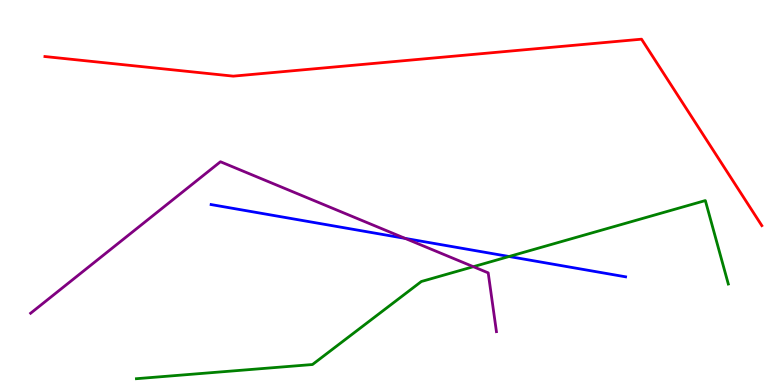[{'lines': ['blue', 'red'], 'intersections': []}, {'lines': ['green', 'red'], 'intersections': []}, {'lines': ['purple', 'red'], 'intersections': []}, {'lines': ['blue', 'green'], 'intersections': [{'x': 6.57, 'y': 3.34}]}, {'lines': ['blue', 'purple'], 'intersections': [{'x': 5.23, 'y': 3.81}]}, {'lines': ['green', 'purple'], 'intersections': [{'x': 6.11, 'y': 3.07}]}]